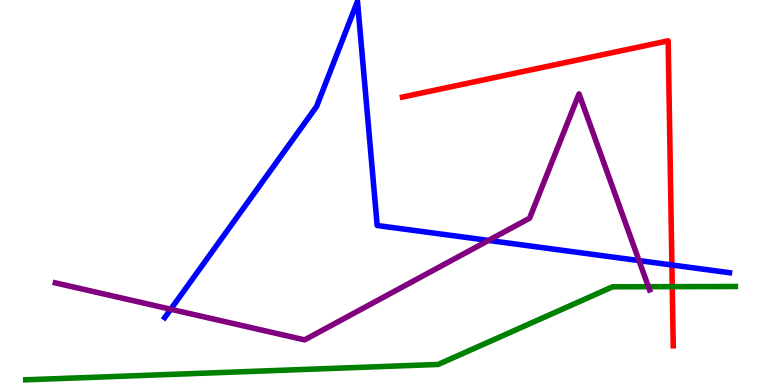[{'lines': ['blue', 'red'], 'intersections': [{'x': 8.67, 'y': 3.12}]}, {'lines': ['green', 'red'], 'intersections': [{'x': 8.67, 'y': 2.55}]}, {'lines': ['purple', 'red'], 'intersections': []}, {'lines': ['blue', 'green'], 'intersections': []}, {'lines': ['blue', 'purple'], 'intersections': [{'x': 2.2, 'y': 1.97}, {'x': 6.3, 'y': 3.76}, {'x': 8.25, 'y': 3.23}]}, {'lines': ['green', 'purple'], 'intersections': [{'x': 8.37, 'y': 2.55}]}]